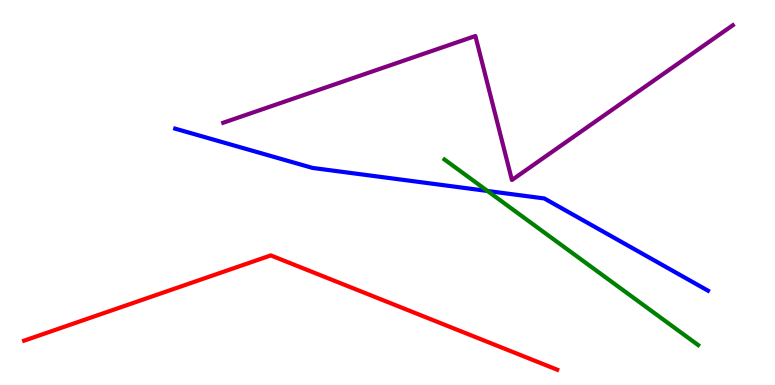[{'lines': ['blue', 'red'], 'intersections': []}, {'lines': ['green', 'red'], 'intersections': []}, {'lines': ['purple', 'red'], 'intersections': []}, {'lines': ['blue', 'green'], 'intersections': [{'x': 6.29, 'y': 5.04}]}, {'lines': ['blue', 'purple'], 'intersections': []}, {'lines': ['green', 'purple'], 'intersections': []}]